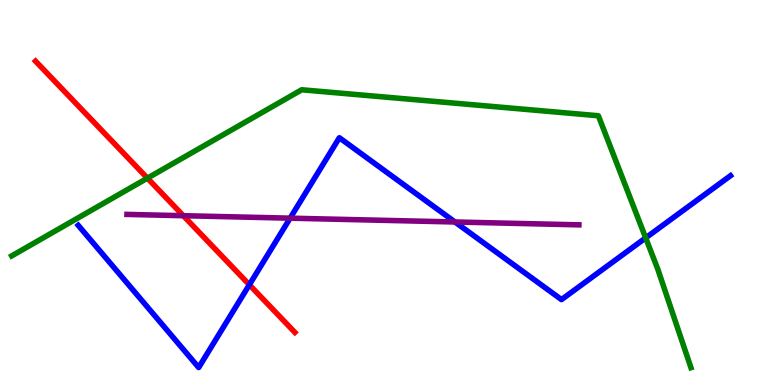[{'lines': ['blue', 'red'], 'intersections': [{'x': 3.22, 'y': 2.6}]}, {'lines': ['green', 'red'], 'intersections': [{'x': 1.9, 'y': 5.37}]}, {'lines': ['purple', 'red'], 'intersections': [{'x': 2.37, 'y': 4.4}]}, {'lines': ['blue', 'green'], 'intersections': [{'x': 8.33, 'y': 3.82}]}, {'lines': ['blue', 'purple'], 'intersections': [{'x': 3.74, 'y': 4.33}, {'x': 5.87, 'y': 4.23}]}, {'lines': ['green', 'purple'], 'intersections': []}]